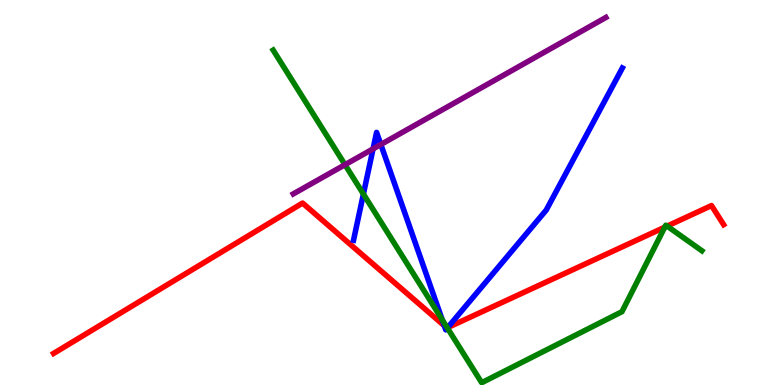[{'lines': ['blue', 'red'], 'intersections': [{'x': 5.73, 'y': 1.54}, {'x': 5.78, 'y': 1.49}]}, {'lines': ['green', 'red'], 'intersections': [{'x': 5.77, 'y': 1.49}, {'x': 8.58, 'y': 4.1}, {'x': 8.61, 'y': 4.13}]}, {'lines': ['purple', 'red'], 'intersections': []}, {'lines': ['blue', 'green'], 'intersections': [{'x': 4.69, 'y': 4.96}, {'x': 5.71, 'y': 1.7}, {'x': 5.77, 'y': 1.48}]}, {'lines': ['blue', 'purple'], 'intersections': [{'x': 4.81, 'y': 6.13}, {'x': 4.91, 'y': 6.25}]}, {'lines': ['green', 'purple'], 'intersections': [{'x': 4.45, 'y': 5.72}]}]